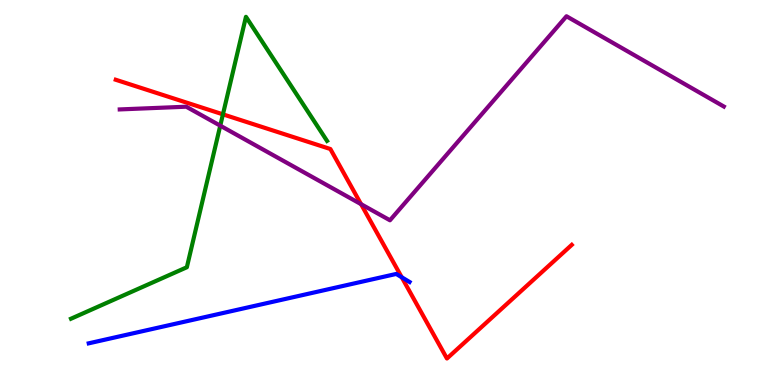[{'lines': ['blue', 'red'], 'intersections': [{'x': 5.18, 'y': 2.8}]}, {'lines': ['green', 'red'], 'intersections': [{'x': 2.88, 'y': 7.03}]}, {'lines': ['purple', 'red'], 'intersections': [{'x': 4.66, 'y': 4.7}]}, {'lines': ['blue', 'green'], 'intersections': []}, {'lines': ['blue', 'purple'], 'intersections': []}, {'lines': ['green', 'purple'], 'intersections': [{'x': 2.84, 'y': 6.74}]}]